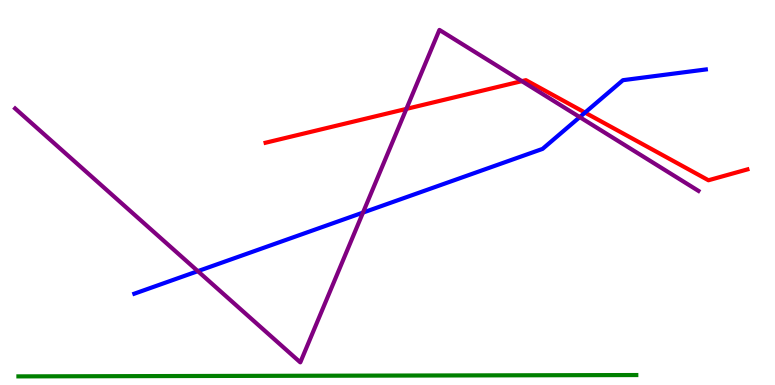[{'lines': ['blue', 'red'], 'intersections': [{'x': 7.55, 'y': 7.08}]}, {'lines': ['green', 'red'], 'intersections': []}, {'lines': ['purple', 'red'], 'intersections': [{'x': 5.24, 'y': 7.17}, {'x': 6.73, 'y': 7.89}]}, {'lines': ['blue', 'green'], 'intersections': []}, {'lines': ['blue', 'purple'], 'intersections': [{'x': 2.55, 'y': 2.96}, {'x': 4.68, 'y': 4.48}, {'x': 7.48, 'y': 6.96}]}, {'lines': ['green', 'purple'], 'intersections': []}]